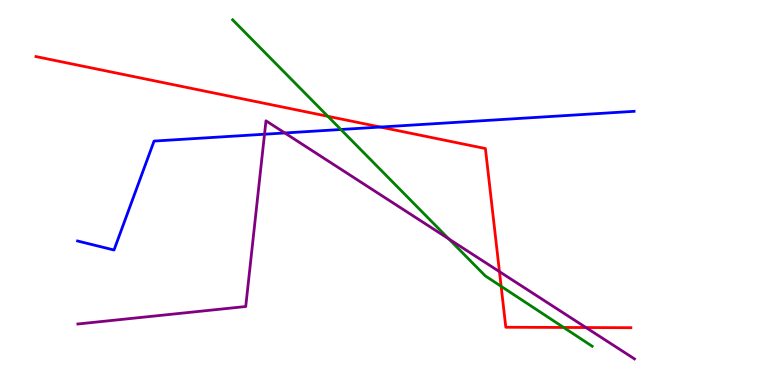[{'lines': ['blue', 'red'], 'intersections': [{'x': 4.91, 'y': 6.7}]}, {'lines': ['green', 'red'], 'intersections': [{'x': 4.23, 'y': 6.98}, {'x': 6.47, 'y': 2.56}, {'x': 7.27, 'y': 1.49}]}, {'lines': ['purple', 'red'], 'intersections': [{'x': 6.44, 'y': 2.94}, {'x': 7.56, 'y': 1.49}]}, {'lines': ['blue', 'green'], 'intersections': [{'x': 4.4, 'y': 6.64}]}, {'lines': ['blue', 'purple'], 'intersections': [{'x': 3.41, 'y': 6.51}, {'x': 3.67, 'y': 6.55}]}, {'lines': ['green', 'purple'], 'intersections': [{'x': 5.79, 'y': 3.79}]}]